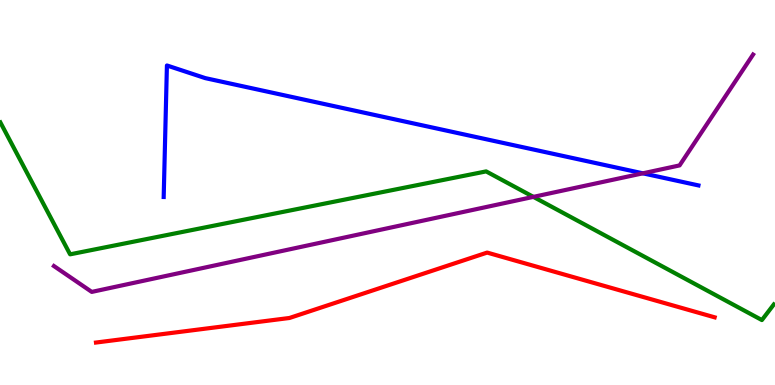[{'lines': ['blue', 'red'], 'intersections': []}, {'lines': ['green', 'red'], 'intersections': []}, {'lines': ['purple', 'red'], 'intersections': []}, {'lines': ['blue', 'green'], 'intersections': []}, {'lines': ['blue', 'purple'], 'intersections': [{'x': 8.29, 'y': 5.5}]}, {'lines': ['green', 'purple'], 'intersections': [{'x': 6.88, 'y': 4.89}]}]